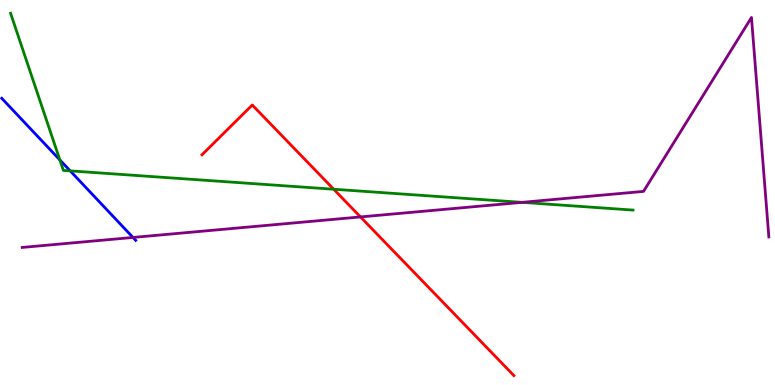[{'lines': ['blue', 'red'], 'intersections': []}, {'lines': ['green', 'red'], 'intersections': [{'x': 4.31, 'y': 5.08}]}, {'lines': ['purple', 'red'], 'intersections': [{'x': 4.65, 'y': 4.37}]}, {'lines': ['blue', 'green'], 'intersections': [{'x': 0.772, 'y': 5.85}, {'x': 0.906, 'y': 5.56}]}, {'lines': ['blue', 'purple'], 'intersections': [{'x': 1.72, 'y': 3.83}]}, {'lines': ['green', 'purple'], 'intersections': [{'x': 6.74, 'y': 4.74}]}]